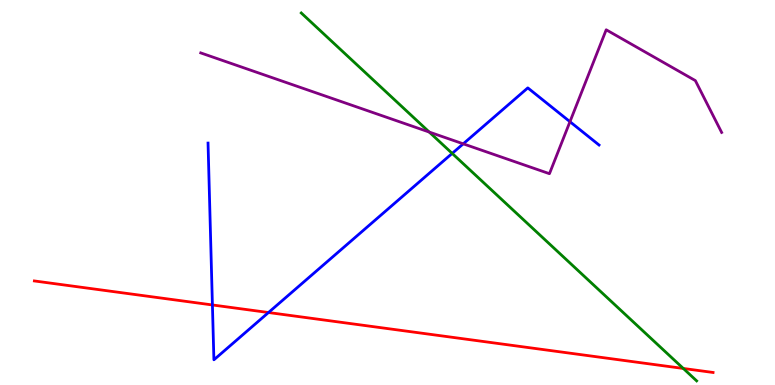[{'lines': ['blue', 'red'], 'intersections': [{'x': 2.74, 'y': 2.08}, {'x': 3.46, 'y': 1.88}]}, {'lines': ['green', 'red'], 'intersections': [{'x': 8.82, 'y': 0.43}]}, {'lines': ['purple', 'red'], 'intersections': []}, {'lines': ['blue', 'green'], 'intersections': [{'x': 5.83, 'y': 6.02}]}, {'lines': ['blue', 'purple'], 'intersections': [{'x': 5.98, 'y': 6.26}, {'x': 7.35, 'y': 6.84}]}, {'lines': ['green', 'purple'], 'intersections': [{'x': 5.54, 'y': 6.57}]}]